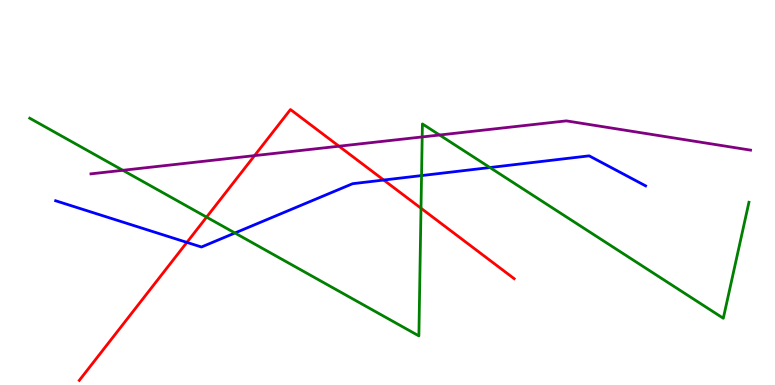[{'lines': ['blue', 'red'], 'intersections': [{'x': 2.41, 'y': 3.7}, {'x': 4.95, 'y': 5.32}]}, {'lines': ['green', 'red'], 'intersections': [{'x': 2.67, 'y': 4.36}, {'x': 5.43, 'y': 4.59}]}, {'lines': ['purple', 'red'], 'intersections': [{'x': 3.28, 'y': 5.96}, {'x': 4.37, 'y': 6.2}]}, {'lines': ['blue', 'green'], 'intersections': [{'x': 3.03, 'y': 3.95}, {'x': 5.44, 'y': 5.44}, {'x': 6.32, 'y': 5.65}]}, {'lines': ['blue', 'purple'], 'intersections': []}, {'lines': ['green', 'purple'], 'intersections': [{'x': 1.59, 'y': 5.58}, {'x': 5.45, 'y': 6.44}, {'x': 5.67, 'y': 6.49}]}]